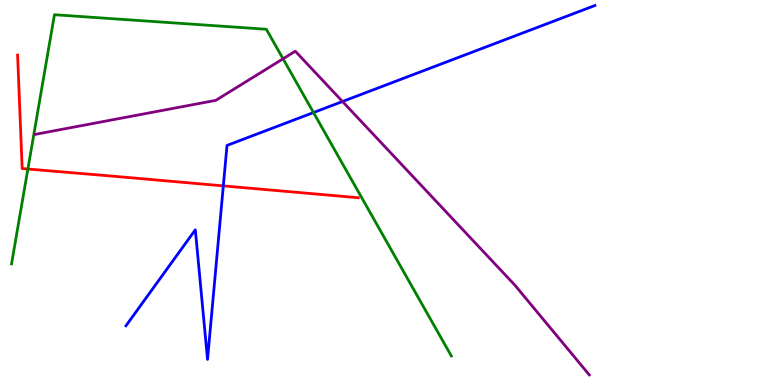[{'lines': ['blue', 'red'], 'intersections': [{'x': 2.88, 'y': 5.17}]}, {'lines': ['green', 'red'], 'intersections': [{'x': 0.36, 'y': 5.61}]}, {'lines': ['purple', 'red'], 'intersections': []}, {'lines': ['blue', 'green'], 'intersections': [{'x': 4.05, 'y': 7.08}]}, {'lines': ['blue', 'purple'], 'intersections': [{'x': 4.42, 'y': 7.36}]}, {'lines': ['green', 'purple'], 'intersections': [{'x': 3.65, 'y': 8.47}]}]